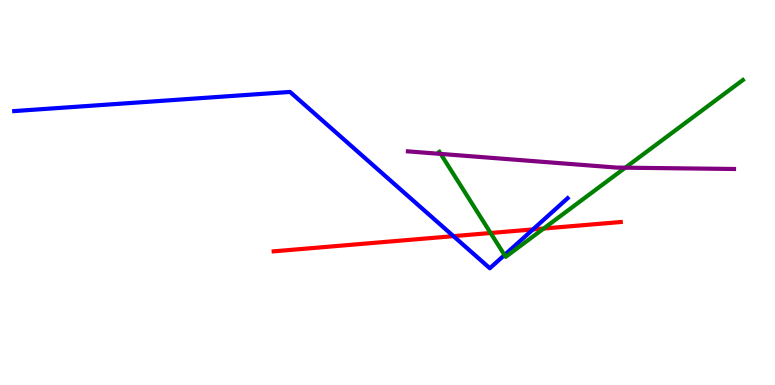[{'lines': ['blue', 'red'], 'intersections': [{'x': 5.85, 'y': 3.87}, {'x': 6.88, 'y': 4.04}]}, {'lines': ['green', 'red'], 'intersections': [{'x': 6.33, 'y': 3.95}, {'x': 7.02, 'y': 4.06}]}, {'lines': ['purple', 'red'], 'intersections': []}, {'lines': ['blue', 'green'], 'intersections': [{'x': 6.51, 'y': 3.38}]}, {'lines': ['blue', 'purple'], 'intersections': []}, {'lines': ['green', 'purple'], 'intersections': [{'x': 5.69, 'y': 6.0}, {'x': 8.07, 'y': 5.64}]}]